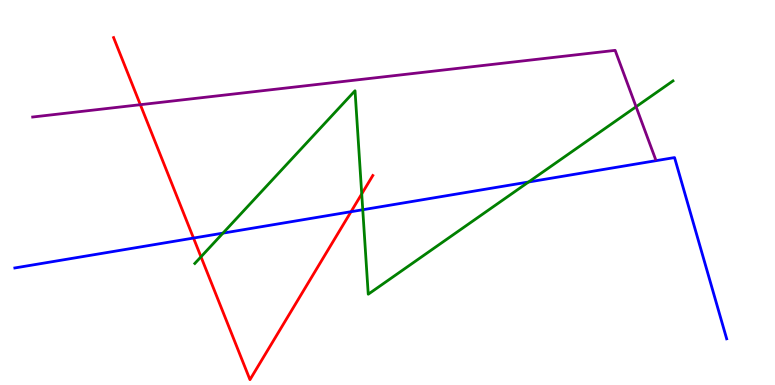[{'lines': ['blue', 'red'], 'intersections': [{'x': 2.5, 'y': 3.82}, {'x': 4.53, 'y': 4.5}]}, {'lines': ['green', 'red'], 'intersections': [{'x': 2.59, 'y': 3.33}, {'x': 4.67, 'y': 4.96}]}, {'lines': ['purple', 'red'], 'intersections': [{'x': 1.81, 'y': 7.28}]}, {'lines': ['blue', 'green'], 'intersections': [{'x': 2.88, 'y': 3.94}, {'x': 4.68, 'y': 4.55}, {'x': 6.82, 'y': 5.27}]}, {'lines': ['blue', 'purple'], 'intersections': []}, {'lines': ['green', 'purple'], 'intersections': [{'x': 8.21, 'y': 7.23}]}]